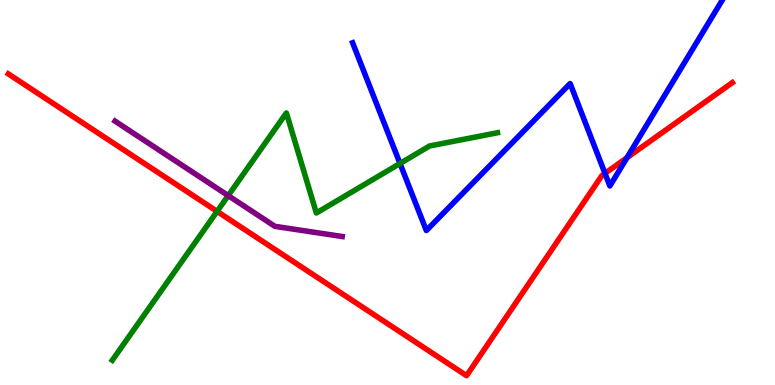[{'lines': ['blue', 'red'], 'intersections': [{'x': 7.81, 'y': 5.5}, {'x': 8.09, 'y': 5.9}]}, {'lines': ['green', 'red'], 'intersections': [{'x': 2.8, 'y': 4.51}]}, {'lines': ['purple', 'red'], 'intersections': []}, {'lines': ['blue', 'green'], 'intersections': [{'x': 5.16, 'y': 5.75}]}, {'lines': ['blue', 'purple'], 'intersections': []}, {'lines': ['green', 'purple'], 'intersections': [{'x': 2.94, 'y': 4.92}]}]